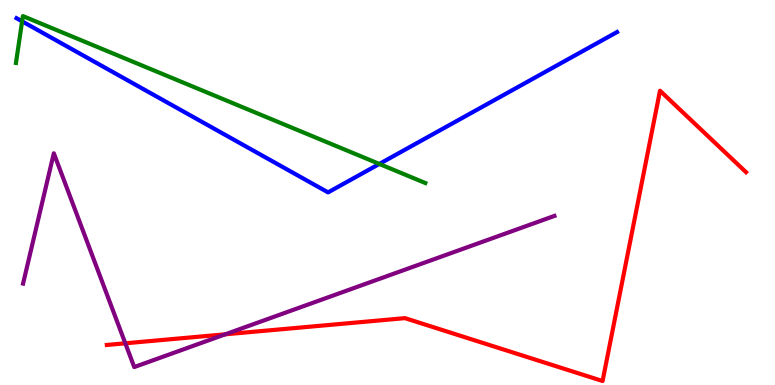[{'lines': ['blue', 'red'], 'intersections': []}, {'lines': ['green', 'red'], 'intersections': []}, {'lines': ['purple', 'red'], 'intersections': [{'x': 1.62, 'y': 1.08}, {'x': 2.91, 'y': 1.32}]}, {'lines': ['blue', 'green'], 'intersections': [{'x': 0.285, 'y': 9.45}, {'x': 4.89, 'y': 5.74}]}, {'lines': ['blue', 'purple'], 'intersections': []}, {'lines': ['green', 'purple'], 'intersections': []}]